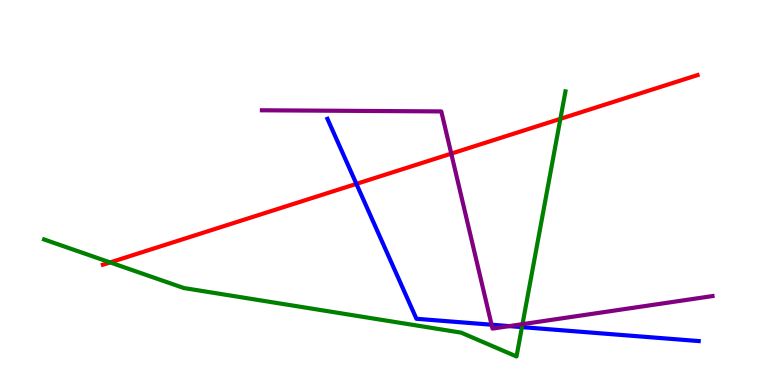[{'lines': ['blue', 'red'], 'intersections': [{'x': 4.6, 'y': 5.22}]}, {'lines': ['green', 'red'], 'intersections': [{'x': 1.42, 'y': 3.18}, {'x': 7.23, 'y': 6.91}]}, {'lines': ['purple', 'red'], 'intersections': [{'x': 5.82, 'y': 6.01}]}, {'lines': ['blue', 'green'], 'intersections': [{'x': 6.73, 'y': 1.5}]}, {'lines': ['blue', 'purple'], 'intersections': [{'x': 6.34, 'y': 1.57}, {'x': 6.57, 'y': 1.53}]}, {'lines': ['green', 'purple'], 'intersections': [{'x': 6.74, 'y': 1.58}]}]